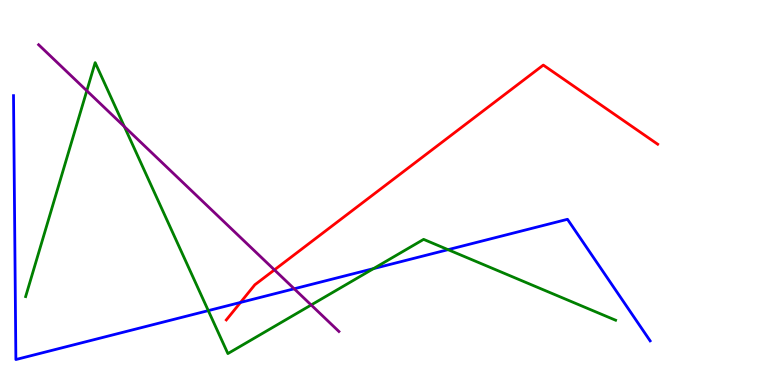[{'lines': ['blue', 'red'], 'intersections': [{'x': 3.1, 'y': 2.14}]}, {'lines': ['green', 'red'], 'intersections': []}, {'lines': ['purple', 'red'], 'intersections': [{'x': 3.54, 'y': 2.99}]}, {'lines': ['blue', 'green'], 'intersections': [{'x': 2.69, 'y': 1.93}, {'x': 4.82, 'y': 3.02}, {'x': 5.78, 'y': 3.52}]}, {'lines': ['blue', 'purple'], 'intersections': [{'x': 3.8, 'y': 2.5}]}, {'lines': ['green', 'purple'], 'intersections': [{'x': 1.12, 'y': 7.64}, {'x': 1.6, 'y': 6.71}, {'x': 4.02, 'y': 2.08}]}]